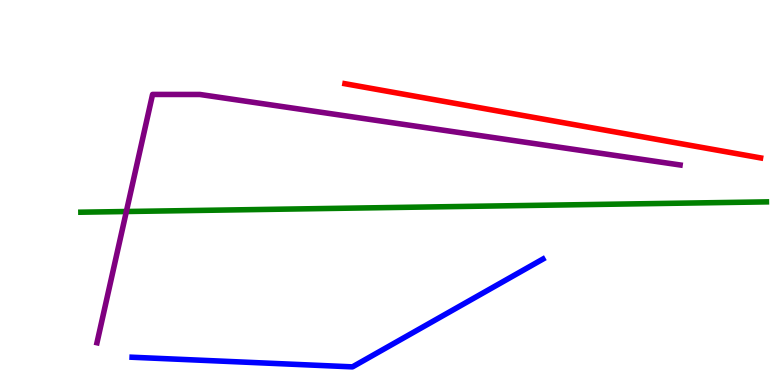[{'lines': ['blue', 'red'], 'intersections': []}, {'lines': ['green', 'red'], 'intersections': []}, {'lines': ['purple', 'red'], 'intersections': []}, {'lines': ['blue', 'green'], 'intersections': []}, {'lines': ['blue', 'purple'], 'intersections': []}, {'lines': ['green', 'purple'], 'intersections': [{'x': 1.63, 'y': 4.51}]}]